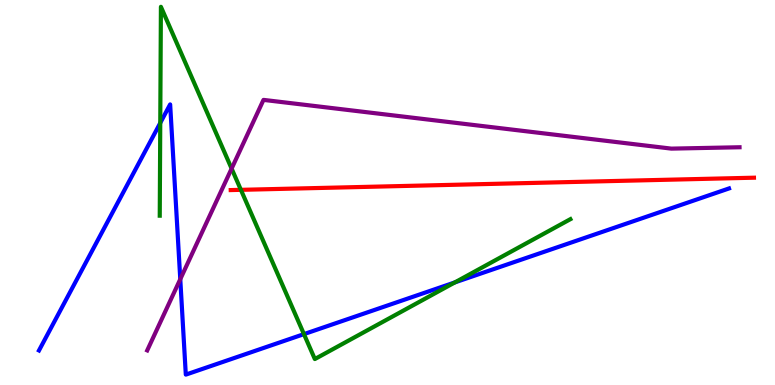[{'lines': ['blue', 'red'], 'intersections': []}, {'lines': ['green', 'red'], 'intersections': [{'x': 3.11, 'y': 5.07}]}, {'lines': ['purple', 'red'], 'intersections': []}, {'lines': ['blue', 'green'], 'intersections': [{'x': 2.07, 'y': 6.81}, {'x': 3.92, 'y': 1.32}, {'x': 5.87, 'y': 2.66}]}, {'lines': ['blue', 'purple'], 'intersections': [{'x': 2.33, 'y': 2.75}]}, {'lines': ['green', 'purple'], 'intersections': [{'x': 2.99, 'y': 5.62}]}]